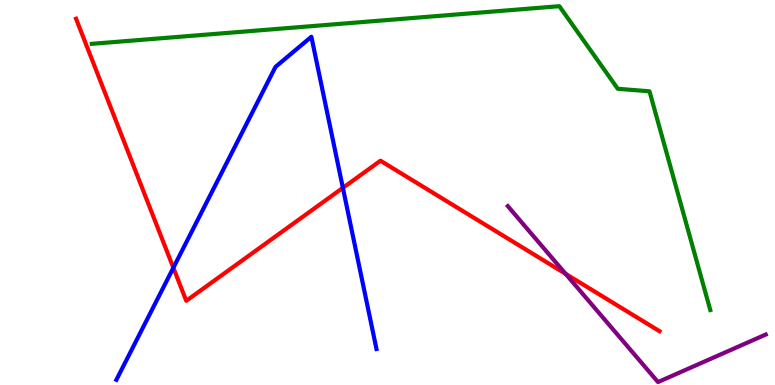[{'lines': ['blue', 'red'], 'intersections': [{'x': 2.24, 'y': 3.04}, {'x': 4.42, 'y': 5.12}]}, {'lines': ['green', 'red'], 'intersections': []}, {'lines': ['purple', 'red'], 'intersections': [{'x': 7.3, 'y': 2.89}]}, {'lines': ['blue', 'green'], 'intersections': []}, {'lines': ['blue', 'purple'], 'intersections': []}, {'lines': ['green', 'purple'], 'intersections': []}]